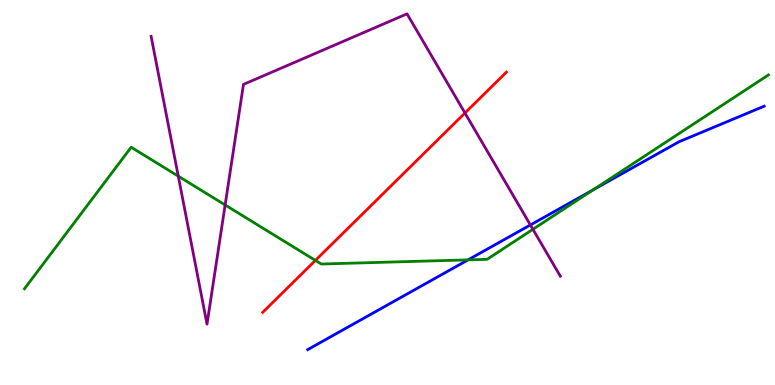[{'lines': ['blue', 'red'], 'intersections': []}, {'lines': ['green', 'red'], 'intersections': [{'x': 4.07, 'y': 3.24}]}, {'lines': ['purple', 'red'], 'intersections': [{'x': 6.0, 'y': 7.06}]}, {'lines': ['blue', 'green'], 'intersections': [{'x': 6.04, 'y': 3.25}, {'x': 7.65, 'y': 5.07}]}, {'lines': ['blue', 'purple'], 'intersections': [{'x': 6.84, 'y': 4.16}]}, {'lines': ['green', 'purple'], 'intersections': [{'x': 2.3, 'y': 5.42}, {'x': 2.91, 'y': 4.68}, {'x': 6.88, 'y': 4.04}]}]